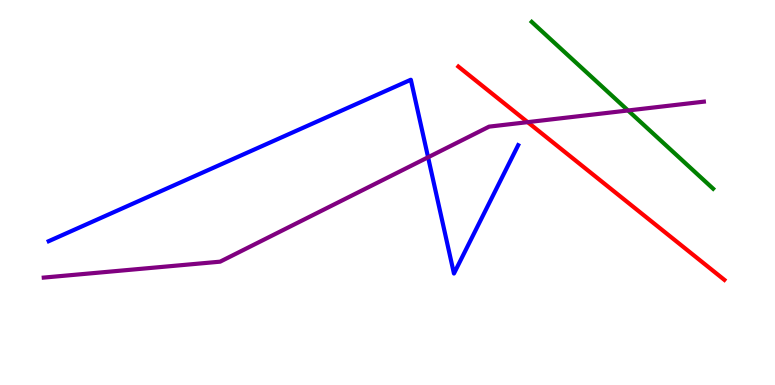[{'lines': ['blue', 'red'], 'intersections': []}, {'lines': ['green', 'red'], 'intersections': []}, {'lines': ['purple', 'red'], 'intersections': [{'x': 6.81, 'y': 6.83}]}, {'lines': ['blue', 'green'], 'intersections': []}, {'lines': ['blue', 'purple'], 'intersections': [{'x': 5.52, 'y': 5.91}]}, {'lines': ['green', 'purple'], 'intersections': [{'x': 8.1, 'y': 7.13}]}]